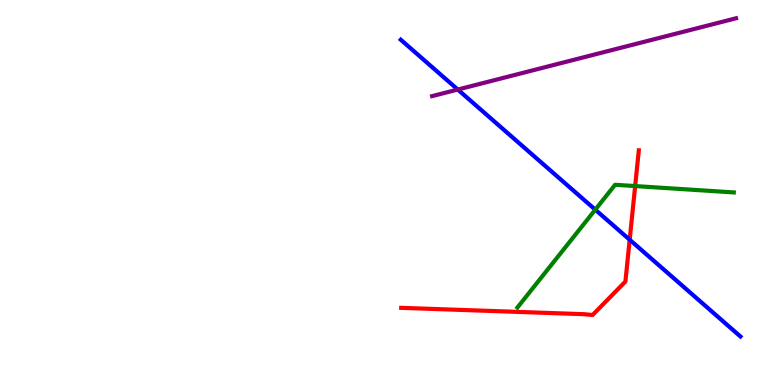[{'lines': ['blue', 'red'], 'intersections': [{'x': 8.12, 'y': 3.77}]}, {'lines': ['green', 'red'], 'intersections': [{'x': 8.2, 'y': 5.17}]}, {'lines': ['purple', 'red'], 'intersections': []}, {'lines': ['blue', 'green'], 'intersections': [{'x': 7.68, 'y': 4.55}]}, {'lines': ['blue', 'purple'], 'intersections': [{'x': 5.91, 'y': 7.67}]}, {'lines': ['green', 'purple'], 'intersections': []}]